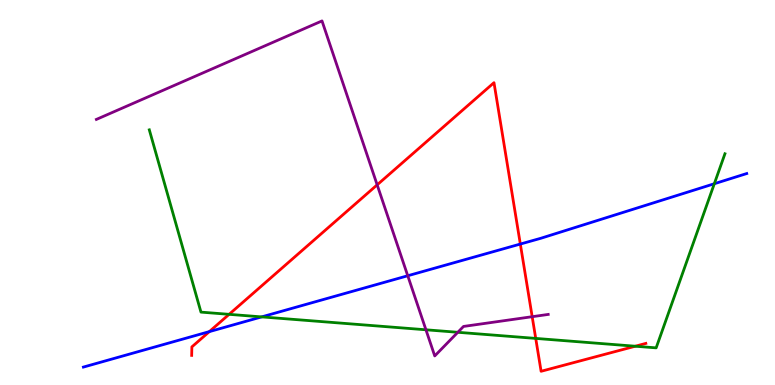[{'lines': ['blue', 'red'], 'intersections': [{'x': 2.7, 'y': 1.39}, {'x': 6.71, 'y': 3.66}]}, {'lines': ['green', 'red'], 'intersections': [{'x': 2.96, 'y': 1.84}, {'x': 6.91, 'y': 1.21}, {'x': 8.2, 'y': 1.01}]}, {'lines': ['purple', 'red'], 'intersections': [{'x': 4.87, 'y': 5.2}, {'x': 6.87, 'y': 1.77}]}, {'lines': ['blue', 'green'], 'intersections': [{'x': 3.38, 'y': 1.77}, {'x': 9.22, 'y': 5.23}]}, {'lines': ['blue', 'purple'], 'intersections': [{'x': 5.26, 'y': 2.84}]}, {'lines': ['green', 'purple'], 'intersections': [{'x': 5.5, 'y': 1.43}, {'x': 5.91, 'y': 1.37}]}]